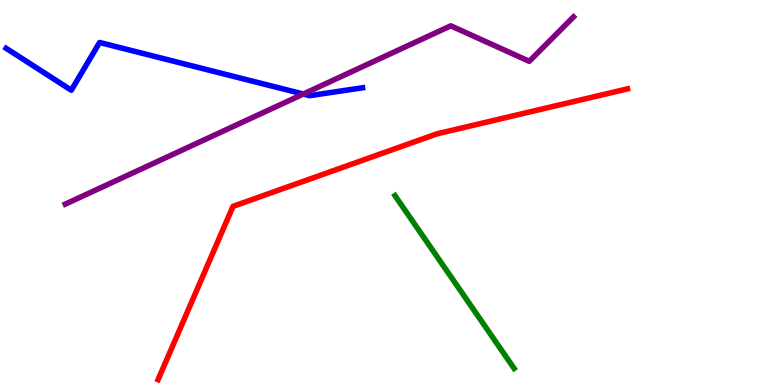[{'lines': ['blue', 'red'], 'intersections': []}, {'lines': ['green', 'red'], 'intersections': []}, {'lines': ['purple', 'red'], 'intersections': []}, {'lines': ['blue', 'green'], 'intersections': []}, {'lines': ['blue', 'purple'], 'intersections': [{'x': 3.91, 'y': 7.56}]}, {'lines': ['green', 'purple'], 'intersections': []}]